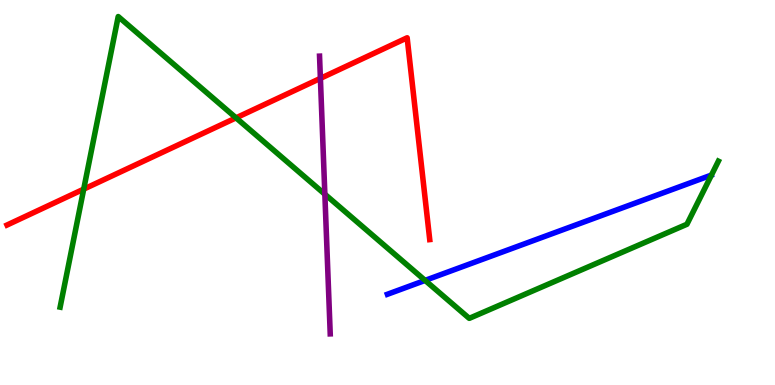[{'lines': ['blue', 'red'], 'intersections': []}, {'lines': ['green', 'red'], 'intersections': [{'x': 1.08, 'y': 5.09}, {'x': 3.05, 'y': 6.94}]}, {'lines': ['purple', 'red'], 'intersections': [{'x': 4.13, 'y': 7.96}]}, {'lines': ['blue', 'green'], 'intersections': [{'x': 5.49, 'y': 2.72}]}, {'lines': ['blue', 'purple'], 'intersections': []}, {'lines': ['green', 'purple'], 'intersections': [{'x': 4.19, 'y': 4.96}]}]